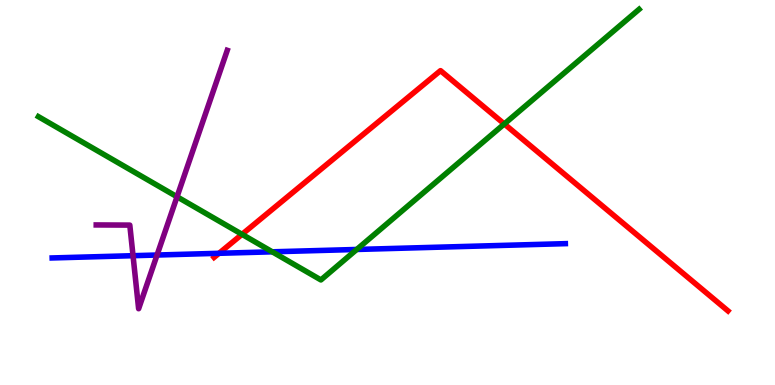[{'lines': ['blue', 'red'], 'intersections': [{'x': 2.83, 'y': 3.42}]}, {'lines': ['green', 'red'], 'intersections': [{'x': 3.12, 'y': 3.91}, {'x': 6.51, 'y': 6.78}]}, {'lines': ['purple', 'red'], 'intersections': []}, {'lines': ['blue', 'green'], 'intersections': [{'x': 3.51, 'y': 3.46}, {'x': 4.6, 'y': 3.52}]}, {'lines': ['blue', 'purple'], 'intersections': [{'x': 1.72, 'y': 3.36}, {'x': 2.03, 'y': 3.38}]}, {'lines': ['green', 'purple'], 'intersections': [{'x': 2.28, 'y': 4.89}]}]